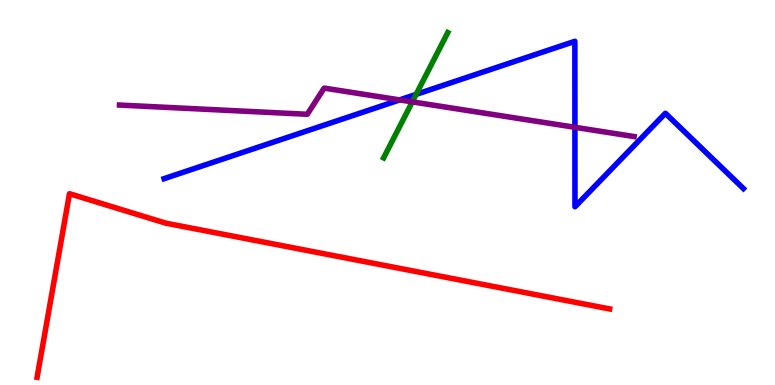[{'lines': ['blue', 'red'], 'intersections': []}, {'lines': ['green', 'red'], 'intersections': []}, {'lines': ['purple', 'red'], 'intersections': []}, {'lines': ['blue', 'green'], 'intersections': [{'x': 5.37, 'y': 7.55}]}, {'lines': ['blue', 'purple'], 'intersections': [{'x': 5.16, 'y': 7.41}, {'x': 7.42, 'y': 6.69}]}, {'lines': ['green', 'purple'], 'intersections': [{'x': 5.32, 'y': 7.35}]}]